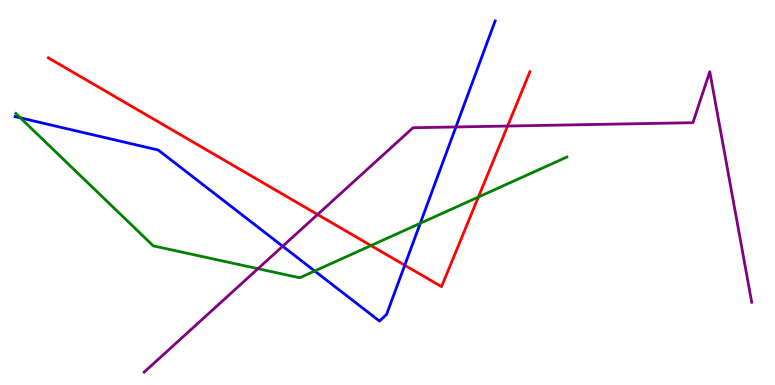[{'lines': ['blue', 'red'], 'intersections': [{'x': 5.22, 'y': 3.11}]}, {'lines': ['green', 'red'], 'intersections': [{'x': 4.79, 'y': 3.62}, {'x': 6.17, 'y': 4.88}]}, {'lines': ['purple', 'red'], 'intersections': [{'x': 4.1, 'y': 4.43}, {'x': 6.55, 'y': 6.73}]}, {'lines': ['blue', 'green'], 'intersections': [{'x': 0.263, 'y': 6.94}, {'x': 4.06, 'y': 2.96}, {'x': 5.42, 'y': 4.2}]}, {'lines': ['blue', 'purple'], 'intersections': [{'x': 3.65, 'y': 3.6}, {'x': 5.88, 'y': 6.7}]}, {'lines': ['green', 'purple'], 'intersections': [{'x': 3.33, 'y': 3.02}]}]